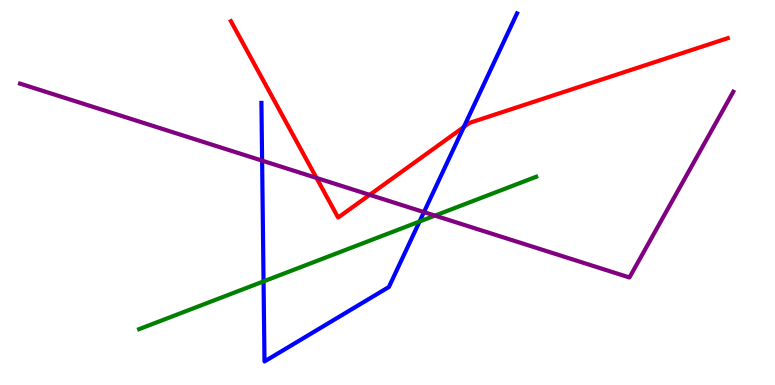[{'lines': ['blue', 'red'], 'intersections': [{'x': 5.99, 'y': 6.7}]}, {'lines': ['green', 'red'], 'intersections': []}, {'lines': ['purple', 'red'], 'intersections': [{'x': 4.08, 'y': 5.38}, {'x': 4.77, 'y': 4.94}]}, {'lines': ['blue', 'green'], 'intersections': [{'x': 3.4, 'y': 2.69}, {'x': 5.41, 'y': 4.25}]}, {'lines': ['blue', 'purple'], 'intersections': [{'x': 3.38, 'y': 5.83}, {'x': 5.47, 'y': 4.49}]}, {'lines': ['green', 'purple'], 'intersections': [{'x': 5.61, 'y': 4.4}]}]